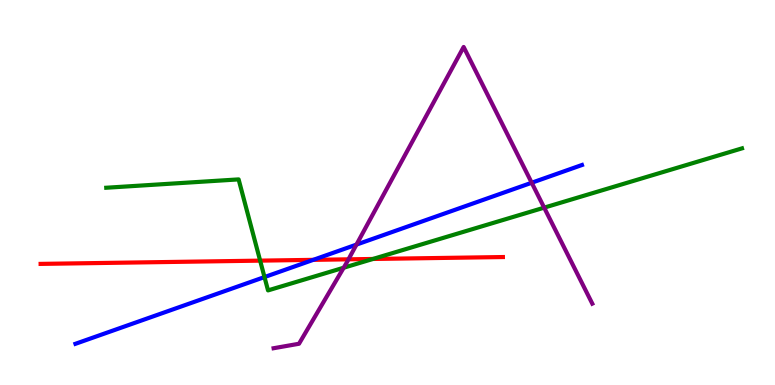[{'lines': ['blue', 'red'], 'intersections': [{'x': 4.04, 'y': 3.25}]}, {'lines': ['green', 'red'], 'intersections': [{'x': 3.36, 'y': 3.23}, {'x': 4.81, 'y': 3.27}]}, {'lines': ['purple', 'red'], 'intersections': [{'x': 4.5, 'y': 3.26}]}, {'lines': ['blue', 'green'], 'intersections': [{'x': 3.41, 'y': 2.8}]}, {'lines': ['blue', 'purple'], 'intersections': [{'x': 4.6, 'y': 3.65}, {'x': 6.86, 'y': 5.25}]}, {'lines': ['green', 'purple'], 'intersections': [{'x': 4.43, 'y': 3.05}, {'x': 7.02, 'y': 4.61}]}]